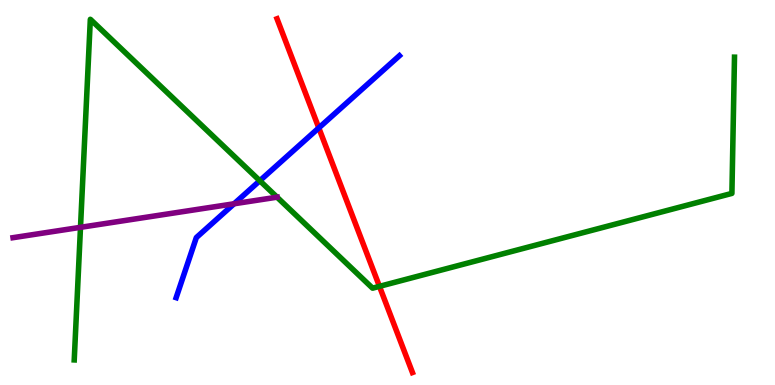[{'lines': ['blue', 'red'], 'intersections': [{'x': 4.11, 'y': 6.68}]}, {'lines': ['green', 'red'], 'intersections': [{'x': 4.9, 'y': 2.56}]}, {'lines': ['purple', 'red'], 'intersections': []}, {'lines': ['blue', 'green'], 'intersections': [{'x': 3.35, 'y': 5.31}]}, {'lines': ['blue', 'purple'], 'intersections': [{'x': 3.02, 'y': 4.71}]}, {'lines': ['green', 'purple'], 'intersections': [{'x': 1.04, 'y': 4.1}, {'x': 3.57, 'y': 4.88}]}]